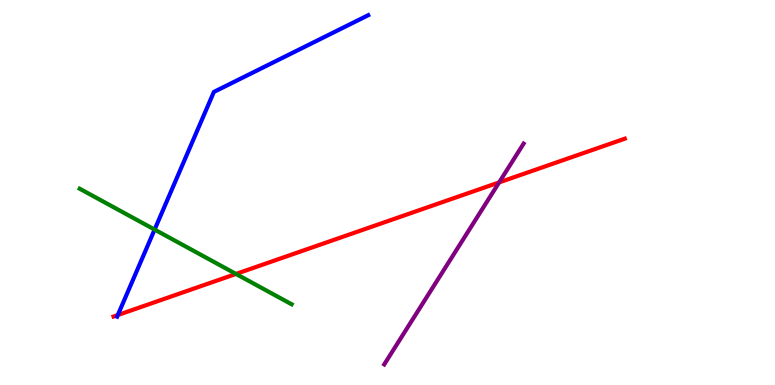[{'lines': ['blue', 'red'], 'intersections': [{'x': 1.52, 'y': 1.82}]}, {'lines': ['green', 'red'], 'intersections': [{'x': 3.04, 'y': 2.88}]}, {'lines': ['purple', 'red'], 'intersections': [{'x': 6.44, 'y': 5.26}]}, {'lines': ['blue', 'green'], 'intersections': [{'x': 2.0, 'y': 4.04}]}, {'lines': ['blue', 'purple'], 'intersections': []}, {'lines': ['green', 'purple'], 'intersections': []}]